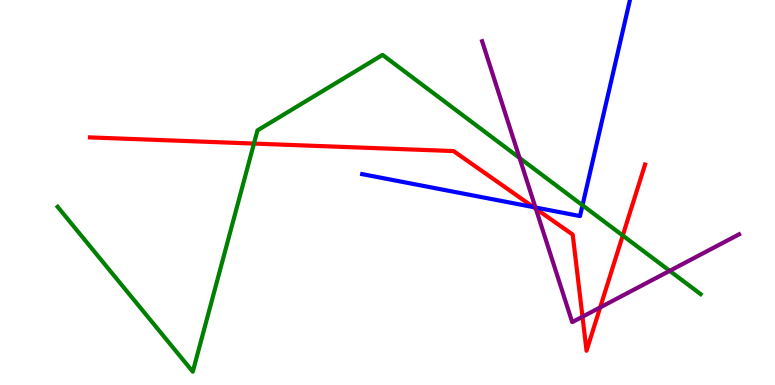[{'lines': ['blue', 'red'], 'intersections': [{'x': 6.88, 'y': 4.62}]}, {'lines': ['green', 'red'], 'intersections': [{'x': 3.28, 'y': 6.27}, {'x': 8.04, 'y': 3.88}]}, {'lines': ['purple', 'red'], 'intersections': [{'x': 6.91, 'y': 4.58}, {'x': 7.52, 'y': 1.77}, {'x': 7.74, 'y': 2.02}]}, {'lines': ['blue', 'green'], 'intersections': [{'x': 7.52, 'y': 4.67}]}, {'lines': ['blue', 'purple'], 'intersections': [{'x': 6.91, 'y': 4.61}]}, {'lines': ['green', 'purple'], 'intersections': [{'x': 6.7, 'y': 5.9}, {'x': 8.64, 'y': 2.97}]}]